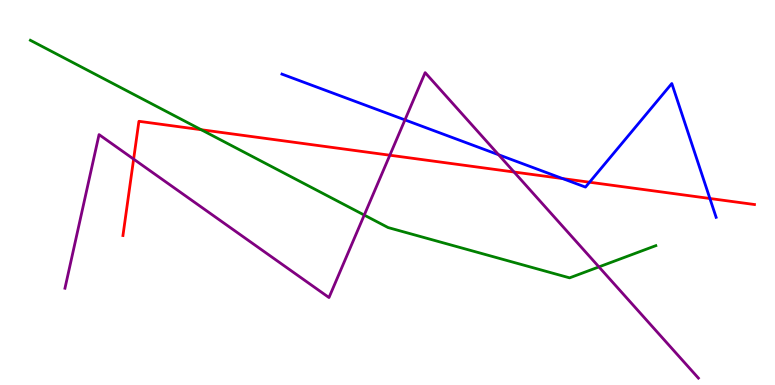[{'lines': ['blue', 'red'], 'intersections': [{'x': 7.26, 'y': 5.36}, {'x': 7.61, 'y': 5.27}, {'x': 9.16, 'y': 4.84}]}, {'lines': ['green', 'red'], 'intersections': [{'x': 2.6, 'y': 6.63}]}, {'lines': ['purple', 'red'], 'intersections': [{'x': 1.72, 'y': 5.87}, {'x': 5.03, 'y': 5.97}, {'x': 6.63, 'y': 5.53}]}, {'lines': ['blue', 'green'], 'intersections': []}, {'lines': ['blue', 'purple'], 'intersections': [{'x': 5.23, 'y': 6.89}, {'x': 6.43, 'y': 5.98}]}, {'lines': ['green', 'purple'], 'intersections': [{'x': 4.7, 'y': 4.41}, {'x': 7.73, 'y': 3.07}]}]